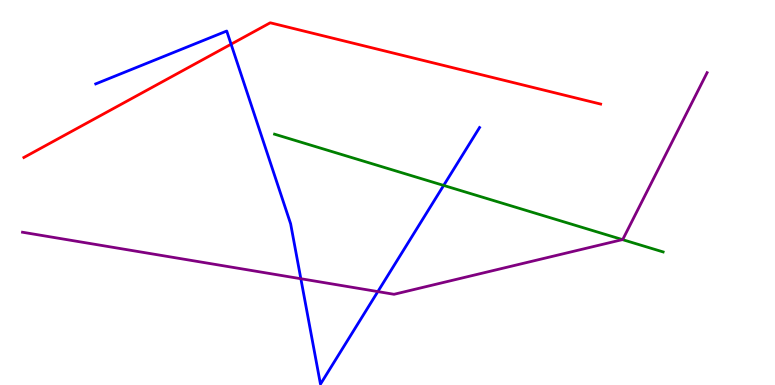[{'lines': ['blue', 'red'], 'intersections': [{'x': 2.98, 'y': 8.85}]}, {'lines': ['green', 'red'], 'intersections': []}, {'lines': ['purple', 'red'], 'intersections': []}, {'lines': ['blue', 'green'], 'intersections': [{'x': 5.72, 'y': 5.18}]}, {'lines': ['blue', 'purple'], 'intersections': [{'x': 3.88, 'y': 2.76}, {'x': 4.88, 'y': 2.43}]}, {'lines': ['green', 'purple'], 'intersections': [{'x': 8.03, 'y': 3.78}]}]